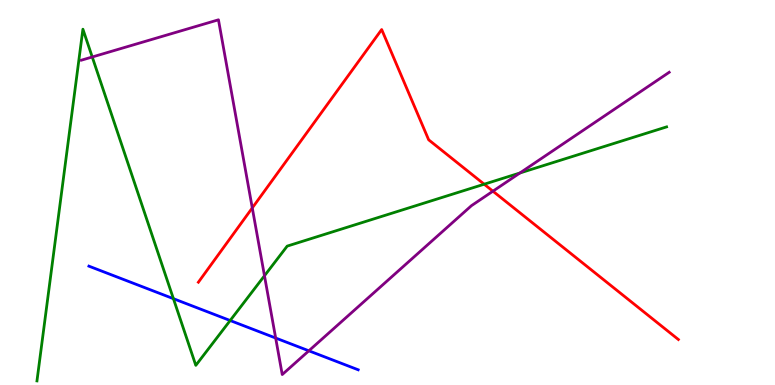[{'lines': ['blue', 'red'], 'intersections': []}, {'lines': ['green', 'red'], 'intersections': [{'x': 6.25, 'y': 5.22}]}, {'lines': ['purple', 'red'], 'intersections': [{'x': 3.26, 'y': 4.6}, {'x': 6.36, 'y': 5.03}]}, {'lines': ['blue', 'green'], 'intersections': [{'x': 2.24, 'y': 2.24}, {'x': 2.97, 'y': 1.67}]}, {'lines': ['blue', 'purple'], 'intersections': [{'x': 3.56, 'y': 1.22}, {'x': 3.99, 'y': 0.888}]}, {'lines': ['green', 'purple'], 'intersections': [{'x': 1.19, 'y': 8.52}, {'x': 3.41, 'y': 2.84}, {'x': 6.71, 'y': 5.51}]}]